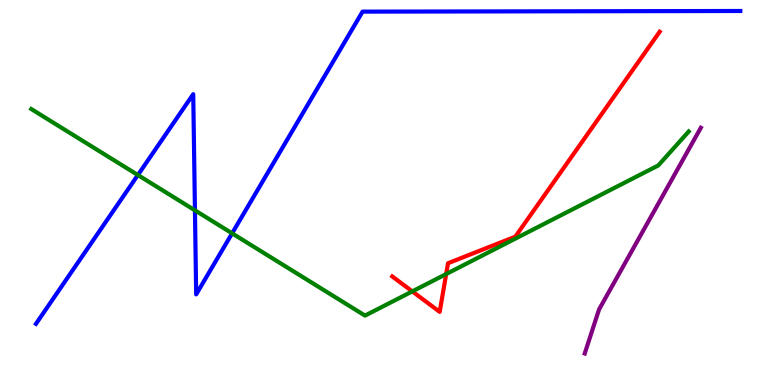[{'lines': ['blue', 'red'], 'intersections': []}, {'lines': ['green', 'red'], 'intersections': [{'x': 5.32, 'y': 2.43}, {'x': 5.76, 'y': 2.88}]}, {'lines': ['purple', 'red'], 'intersections': []}, {'lines': ['blue', 'green'], 'intersections': [{'x': 1.78, 'y': 5.45}, {'x': 2.52, 'y': 4.54}, {'x': 2.99, 'y': 3.94}]}, {'lines': ['blue', 'purple'], 'intersections': []}, {'lines': ['green', 'purple'], 'intersections': []}]